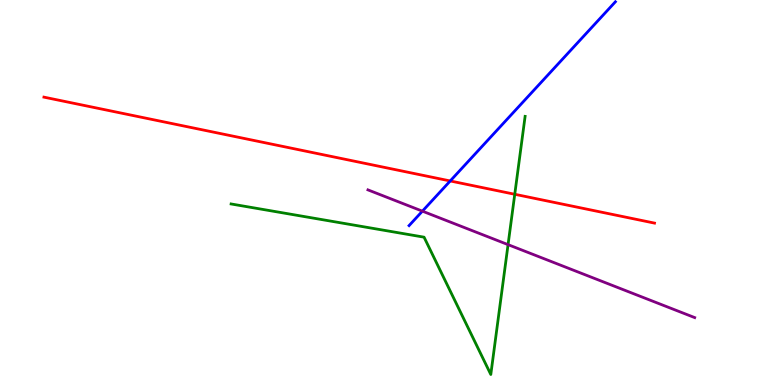[{'lines': ['blue', 'red'], 'intersections': [{'x': 5.81, 'y': 5.3}]}, {'lines': ['green', 'red'], 'intersections': [{'x': 6.64, 'y': 4.95}]}, {'lines': ['purple', 'red'], 'intersections': []}, {'lines': ['blue', 'green'], 'intersections': []}, {'lines': ['blue', 'purple'], 'intersections': [{'x': 5.45, 'y': 4.52}]}, {'lines': ['green', 'purple'], 'intersections': [{'x': 6.56, 'y': 3.65}]}]